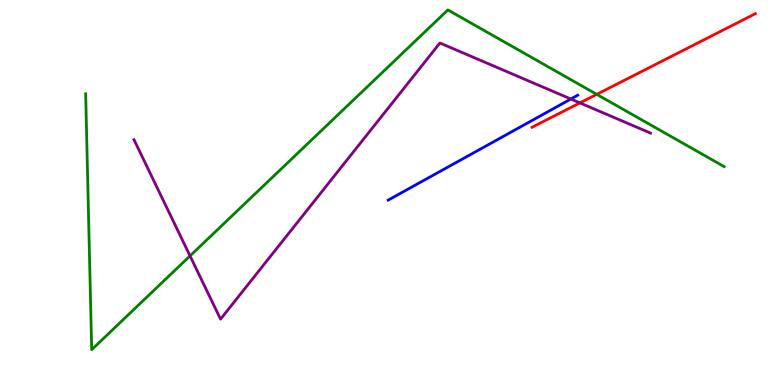[{'lines': ['blue', 'red'], 'intersections': []}, {'lines': ['green', 'red'], 'intersections': [{'x': 7.7, 'y': 7.55}]}, {'lines': ['purple', 'red'], 'intersections': [{'x': 7.48, 'y': 7.33}]}, {'lines': ['blue', 'green'], 'intersections': []}, {'lines': ['blue', 'purple'], 'intersections': [{'x': 7.37, 'y': 7.43}]}, {'lines': ['green', 'purple'], 'intersections': [{'x': 2.45, 'y': 3.35}]}]